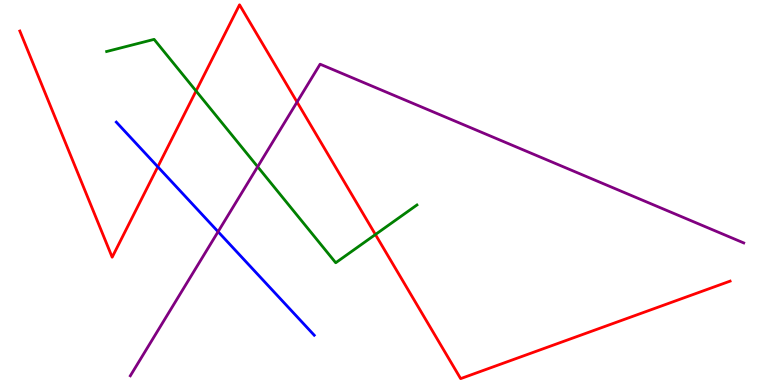[{'lines': ['blue', 'red'], 'intersections': [{'x': 2.04, 'y': 5.67}]}, {'lines': ['green', 'red'], 'intersections': [{'x': 2.53, 'y': 7.64}, {'x': 4.84, 'y': 3.91}]}, {'lines': ['purple', 'red'], 'intersections': [{'x': 3.83, 'y': 7.35}]}, {'lines': ['blue', 'green'], 'intersections': []}, {'lines': ['blue', 'purple'], 'intersections': [{'x': 2.81, 'y': 3.98}]}, {'lines': ['green', 'purple'], 'intersections': [{'x': 3.32, 'y': 5.67}]}]